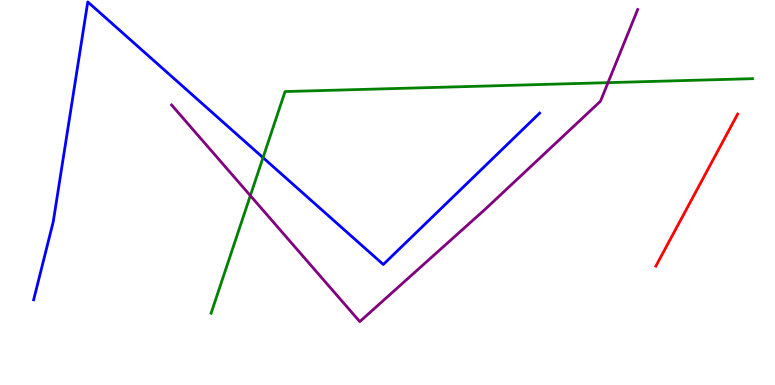[{'lines': ['blue', 'red'], 'intersections': []}, {'lines': ['green', 'red'], 'intersections': []}, {'lines': ['purple', 'red'], 'intersections': []}, {'lines': ['blue', 'green'], 'intersections': [{'x': 3.39, 'y': 5.91}]}, {'lines': ['blue', 'purple'], 'intersections': []}, {'lines': ['green', 'purple'], 'intersections': [{'x': 3.23, 'y': 4.92}, {'x': 7.85, 'y': 7.85}]}]